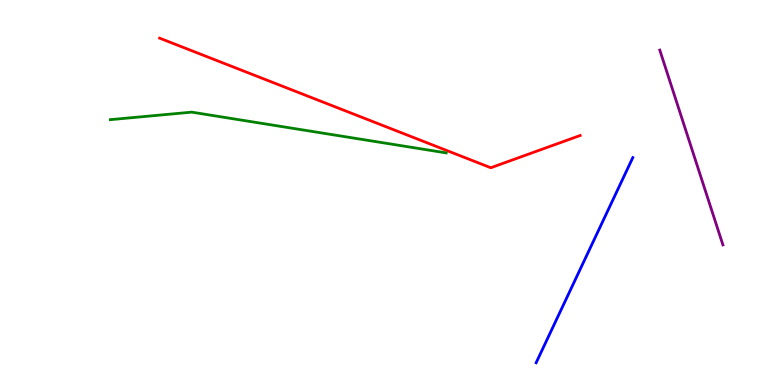[{'lines': ['blue', 'red'], 'intersections': []}, {'lines': ['green', 'red'], 'intersections': []}, {'lines': ['purple', 'red'], 'intersections': []}, {'lines': ['blue', 'green'], 'intersections': []}, {'lines': ['blue', 'purple'], 'intersections': []}, {'lines': ['green', 'purple'], 'intersections': []}]